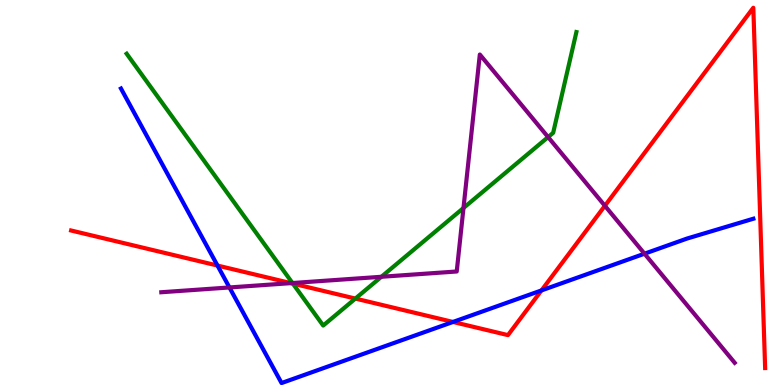[{'lines': ['blue', 'red'], 'intersections': [{'x': 2.81, 'y': 3.1}, {'x': 5.85, 'y': 1.64}, {'x': 6.99, 'y': 2.46}]}, {'lines': ['green', 'red'], 'intersections': [{'x': 3.78, 'y': 2.63}, {'x': 4.59, 'y': 2.24}]}, {'lines': ['purple', 'red'], 'intersections': [{'x': 3.75, 'y': 2.65}, {'x': 7.81, 'y': 4.65}]}, {'lines': ['blue', 'green'], 'intersections': []}, {'lines': ['blue', 'purple'], 'intersections': [{'x': 2.96, 'y': 2.53}, {'x': 8.32, 'y': 3.41}]}, {'lines': ['green', 'purple'], 'intersections': [{'x': 3.77, 'y': 2.65}, {'x': 4.92, 'y': 2.81}, {'x': 5.98, 'y': 4.6}, {'x': 7.07, 'y': 6.44}]}]